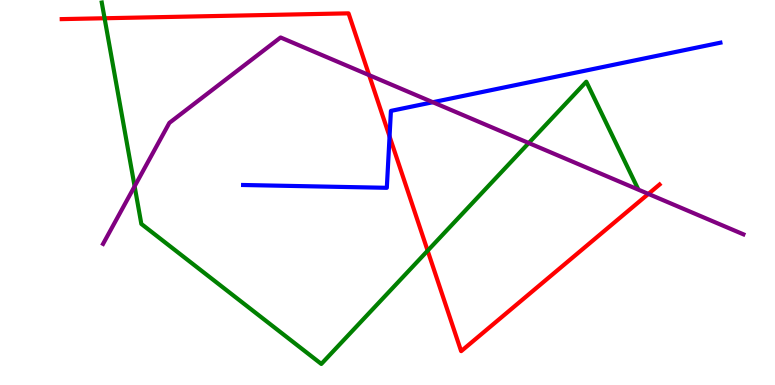[{'lines': ['blue', 'red'], 'intersections': [{'x': 5.03, 'y': 6.46}]}, {'lines': ['green', 'red'], 'intersections': [{'x': 1.35, 'y': 9.53}, {'x': 5.52, 'y': 3.49}]}, {'lines': ['purple', 'red'], 'intersections': [{'x': 4.76, 'y': 8.05}, {'x': 8.37, 'y': 4.96}]}, {'lines': ['blue', 'green'], 'intersections': []}, {'lines': ['blue', 'purple'], 'intersections': [{'x': 5.58, 'y': 7.34}]}, {'lines': ['green', 'purple'], 'intersections': [{'x': 1.74, 'y': 5.16}, {'x': 6.82, 'y': 6.29}]}]